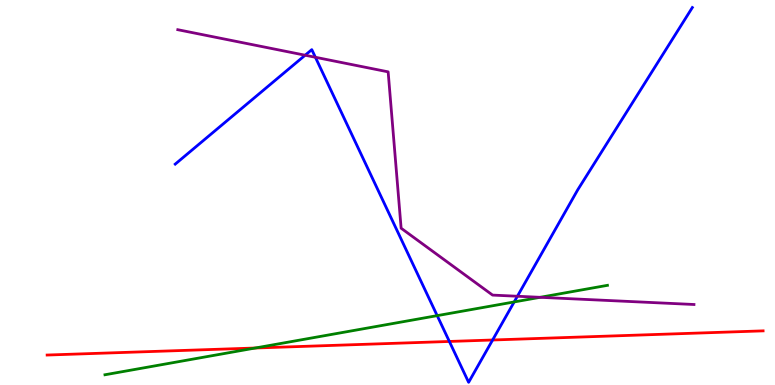[{'lines': ['blue', 'red'], 'intersections': [{'x': 5.8, 'y': 1.13}, {'x': 6.36, 'y': 1.17}]}, {'lines': ['green', 'red'], 'intersections': [{'x': 3.29, 'y': 0.961}]}, {'lines': ['purple', 'red'], 'intersections': []}, {'lines': ['blue', 'green'], 'intersections': [{'x': 5.64, 'y': 1.8}, {'x': 6.63, 'y': 2.16}]}, {'lines': ['blue', 'purple'], 'intersections': [{'x': 3.94, 'y': 8.57}, {'x': 4.07, 'y': 8.51}, {'x': 6.68, 'y': 2.31}]}, {'lines': ['green', 'purple'], 'intersections': [{'x': 6.97, 'y': 2.28}]}]